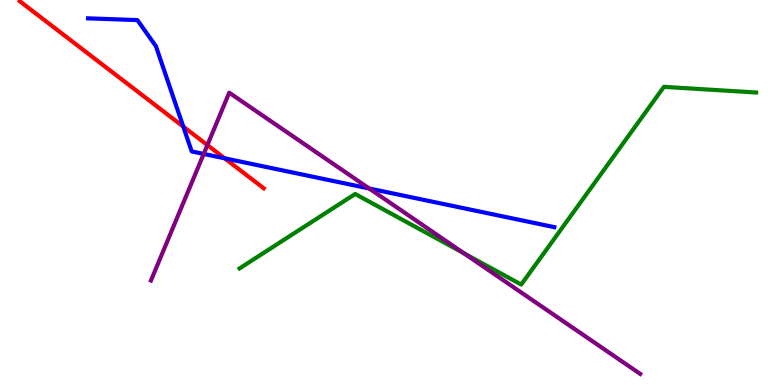[{'lines': ['blue', 'red'], 'intersections': [{'x': 2.36, 'y': 6.71}, {'x': 2.9, 'y': 5.89}]}, {'lines': ['green', 'red'], 'intersections': []}, {'lines': ['purple', 'red'], 'intersections': [{'x': 2.68, 'y': 6.23}]}, {'lines': ['blue', 'green'], 'intersections': []}, {'lines': ['blue', 'purple'], 'intersections': [{'x': 2.63, 'y': 6.0}, {'x': 4.76, 'y': 5.1}]}, {'lines': ['green', 'purple'], 'intersections': [{'x': 5.99, 'y': 3.42}]}]